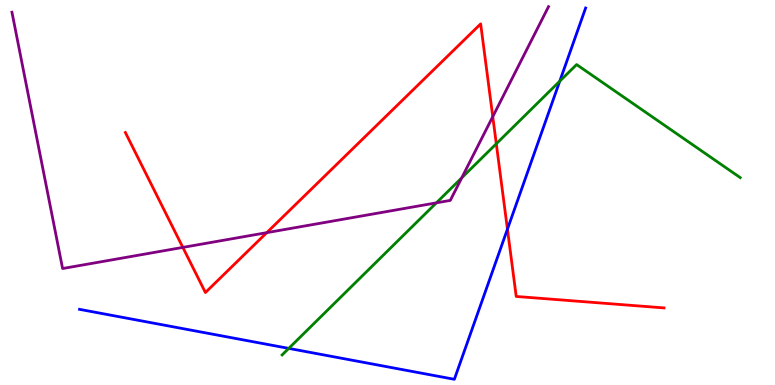[{'lines': ['blue', 'red'], 'intersections': [{'x': 6.55, 'y': 4.05}]}, {'lines': ['green', 'red'], 'intersections': [{'x': 6.4, 'y': 6.27}]}, {'lines': ['purple', 'red'], 'intersections': [{'x': 2.36, 'y': 3.57}, {'x': 3.44, 'y': 3.96}, {'x': 6.36, 'y': 6.97}]}, {'lines': ['blue', 'green'], 'intersections': [{'x': 3.73, 'y': 0.951}, {'x': 7.22, 'y': 7.89}]}, {'lines': ['blue', 'purple'], 'intersections': []}, {'lines': ['green', 'purple'], 'intersections': [{'x': 5.63, 'y': 4.73}, {'x': 5.96, 'y': 5.38}]}]